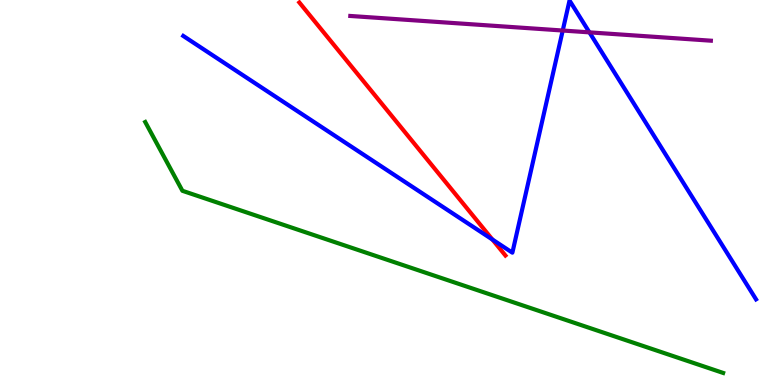[{'lines': ['blue', 'red'], 'intersections': [{'x': 6.35, 'y': 3.78}]}, {'lines': ['green', 'red'], 'intersections': []}, {'lines': ['purple', 'red'], 'intersections': []}, {'lines': ['blue', 'green'], 'intersections': []}, {'lines': ['blue', 'purple'], 'intersections': [{'x': 7.26, 'y': 9.21}, {'x': 7.61, 'y': 9.16}]}, {'lines': ['green', 'purple'], 'intersections': []}]